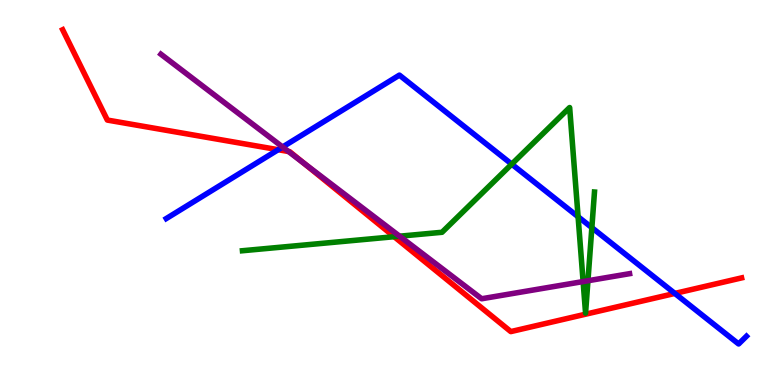[{'lines': ['blue', 'red'], 'intersections': [{'x': 3.59, 'y': 6.11}, {'x': 8.71, 'y': 2.38}]}, {'lines': ['green', 'red'], 'intersections': [{'x': 5.09, 'y': 3.85}]}, {'lines': ['purple', 'red'], 'intersections': [{'x': 3.72, 'y': 6.06}, {'x': 3.92, 'y': 5.76}]}, {'lines': ['blue', 'green'], 'intersections': [{'x': 6.6, 'y': 5.74}, {'x': 7.46, 'y': 4.37}, {'x': 7.64, 'y': 4.09}]}, {'lines': ['blue', 'purple'], 'intersections': [{'x': 3.65, 'y': 6.18}]}, {'lines': ['green', 'purple'], 'intersections': [{'x': 5.16, 'y': 3.86}, {'x': 7.52, 'y': 2.69}, {'x': 7.59, 'y': 2.71}]}]